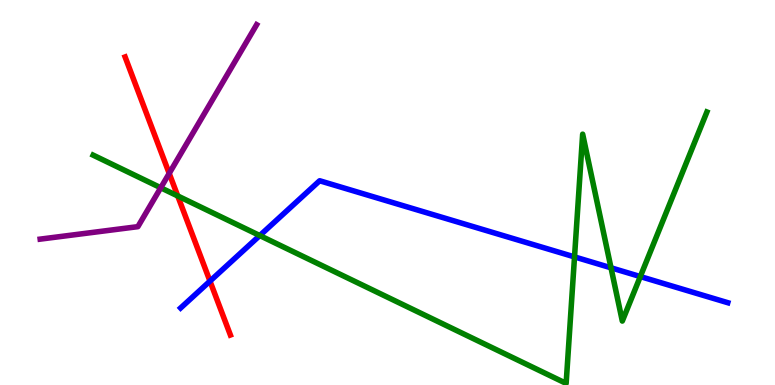[{'lines': ['blue', 'red'], 'intersections': [{'x': 2.71, 'y': 2.7}]}, {'lines': ['green', 'red'], 'intersections': [{'x': 2.29, 'y': 4.91}]}, {'lines': ['purple', 'red'], 'intersections': [{'x': 2.18, 'y': 5.5}]}, {'lines': ['blue', 'green'], 'intersections': [{'x': 3.35, 'y': 3.88}, {'x': 7.41, 'y': 3.33}, {'x': 7.88, 'y': 3.04}, {'x': 8.26, 'y': 2.82}]}, {'lines': ['blue', 'purple'], 'intersections': []}, {'lines': ['green', 'purple'], 'intersections': [{'x': 2.07, 'y': 5.12}]}]